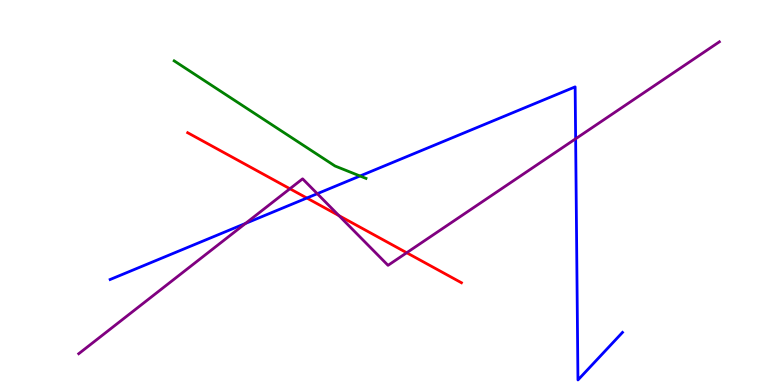[{'lines': ['blue', 'red'], 'intersections': [{'x': 3.96, 'y': 4.86}]}, {'lines': ['green', 'red'], 'intersections': []}, {'lines': ['purple', 'red'], 'intersections': [{'x': 3.74, 'y': 5.1}, {'x': 4.37, 'y': 4.4}, {'x': 5.25, 'y': 3.44}]}, {'lines': ['blue', 'green'], 'intersections': [{'x': 4.65, 'y': 5.43}]}, {'lines': ['blue', 'purple'], 'intersections': [{'x': 3.17, 'y': 4.2}, {'x': 4.09, 'y': 4.97}, {'x': 7.43, 'y': 6.4}]}, {'lines': ['green', 'purple'], 'intersections': []}]